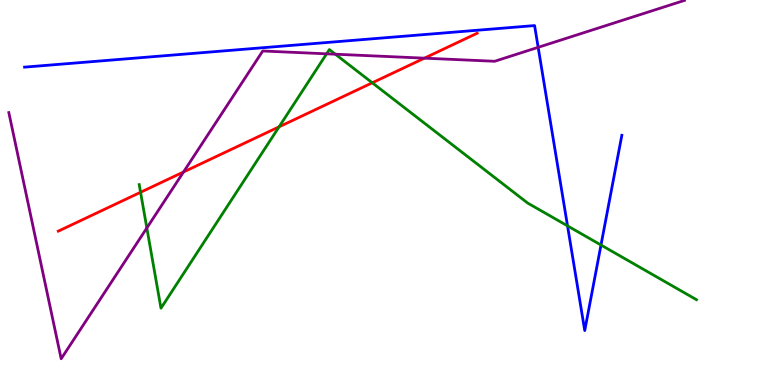[{'lines': ['blue', 'red'], 'intersections': []}, {'lines': ['green', 'red'], 'intersections': [{'x': 1.81, 'y': 5.01}, {'x': 3.6, 'y': 6.71}, {'x': 4.8, 'y': 7.85}]}, {'lines': ['purple', 'red'], 'intersections': [{'x': 2.37, 'y': 5.53}, {'x': 5.48, 'y': 8.49}]}, {'lines': ['blue', 'green'], 'intersections': [{'x': 7.32, 'y': 4.13}, {'x': 7.75, 'y': 3.64}]}, {'lines': ['blue', 'purple'], 'intersections': [{'x': 6.94, 'y': 8.77}]}, {'lines': ['green', 'purple'], 'intersections': [{'x': 1.89, 'y': 4.08}, {'x': 4.21, 'y': 8.6}, {'x': 4.33, 'y': 8.59}]}]